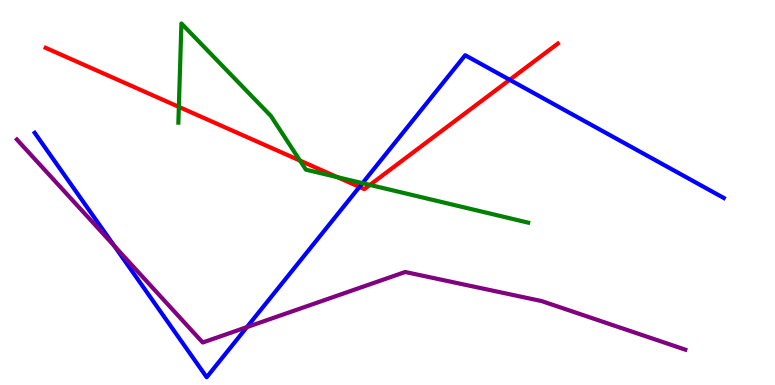[{'lines': ['blue', 'red'], 'intersections': [{'x': 4.64, 'y': 5.14}, {'x': 6.58, 'y': 7.93}]}, {'lines': ['green', 'red'], 'intersections': [{'x': 2.31, 'y': 7.22}, {'x': 3.87, 'y': 5.83}, {'x': 4.35, 'y': 5.4}, {'x': 4.77, 'y': 5.2}]}, {'lines': ['purple', 'red'], 'intersections': []}, {'lines': ['blue', 'green'], 'intersections': [{'x': 4.68, 'y': 5.24}]}, {'lines': ['blue', 'purple'], 'intersections': [{'x': 1.47, 'y': 3.61}, {'x': 3.19, 'y': 1.5}]}, {'lines': ['green', 'purple'], 'intersections': []}]